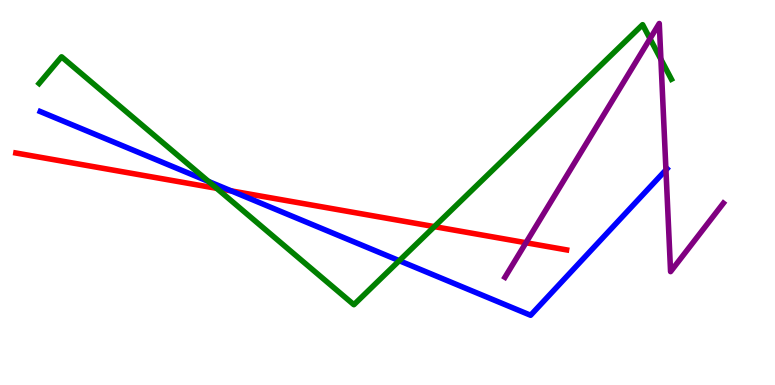[{'lines': ['blue', 'red'], 'intersections': [{'x': 2.98, 'y': 5.04}]}, {'lines': ['green', 'red'], 'intersections': [{'x': 2.8, 'y': 5.11}, {'x': 5.6, 'y': 4.11}]}, {'lines': ['purple', 'red'], 'intersections': [{'x': 6.79, 'y': 3.7}]}, {'lines': ['blue', 'green'], 'intersections': [{'x': 2.69, 'y': 5.29}, {'x': 5.15, 'y': 3.23}]}, {'lines': ['blue', 'purple'], 'intersections': [{'x': 8.59, 'y': 5.59}]}, {'lines': ['green', 'purple'], 'intersections': [{'x': 8.39, 'y': 8.99}, {'x': 8.53, 'y': 8.46}]}]